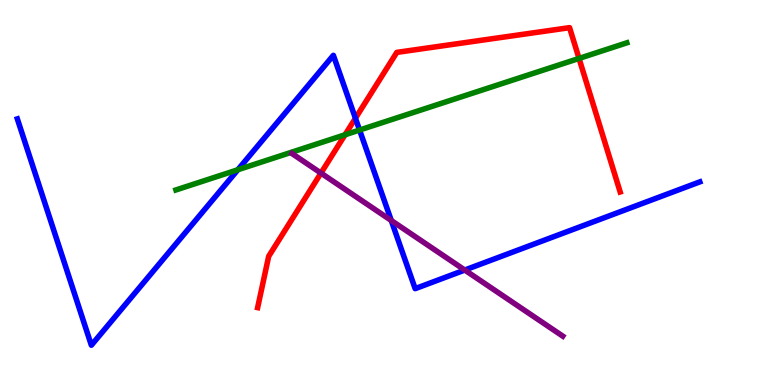[{'lines': ['blue', 'red'], 'intersections': [{'x': 4.59, 'y': 6.93}]}, {'lines': ['green', 'red'], 'intersections': [{'x': 4.45, 'y': 6.5}, {'x': 7.47, 'y': 8.48}]}, {'lines': ['purple', 'red'], 'intersections': [{'x': 4.14, 'y': 5.5}]}, {'lines': ['blue', 'green'], 'intersections': [{'x': 3.07, 'y': 5.59}, {'x': 4.64, 'y': 6.62}]}, {'lines': ['blue', 'purple'], 'intersections': [{'x': 5.05, 'y': 4.27}, {'x': 6.0, 'y': 2.99}]}, {'lines': ['green', 'purple'], 'intersections': []}]